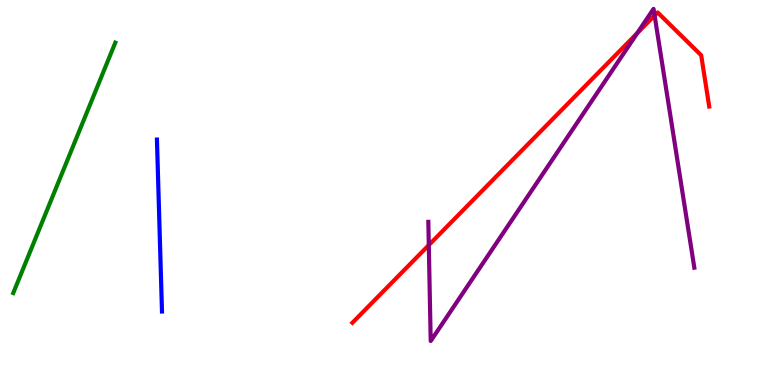[{'lines': ['blue', 'red'], 'intersections': []}, {'lines': ['green', 'red'], 'intersections': []}, {'lines': ['purple', 'red'], 'intersections': [{'x': 5.53, 'y': 3.63}, {'x': 8.22, 'y': 9.14}, {'x': 8.45, 'y': 9.6}]}, {'lines': ['blue', 'green'], 'intersections': []}, {'lines': ['blue', 'purple'], 'intersections': []}, {'lines': ['green', 'purple'], 'intersections': []}]